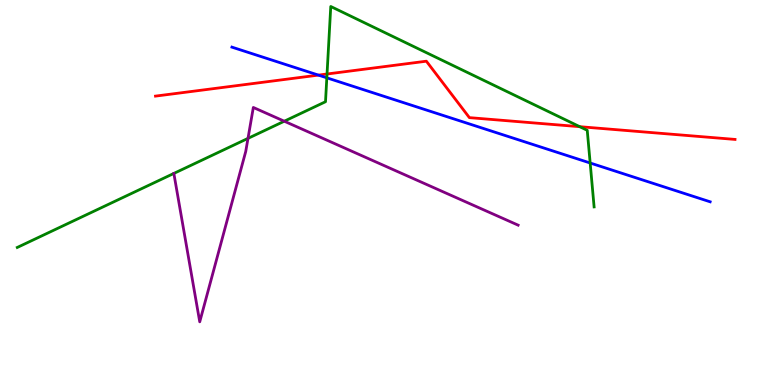[{'lines': ['blue', 'red'], 'intersections': [{'x': 4.11, 'y': 8.05}]}, {'lines': ['green', 'red'], 'intersections': [{'x': 4.22, 'y': 8.08}, {'x': 7.48, 'y': 6.71}]}, {'lines': ['purple', 'red'], 'intersections': []}, {'lines': ['blue', 'green'], 'intersections': [{'x': 4.22, 'y': 7.98}, {'x': 7.62, 'y': 5.77}]}, {'lines': ['blue', 'purple'], 'intersections': []}, {'lines': ['green', 'purple'], 'intersections': [{'x': 3.2, 'y': 6.41}, {'x': 3.67, 'y': 6.85}]}]